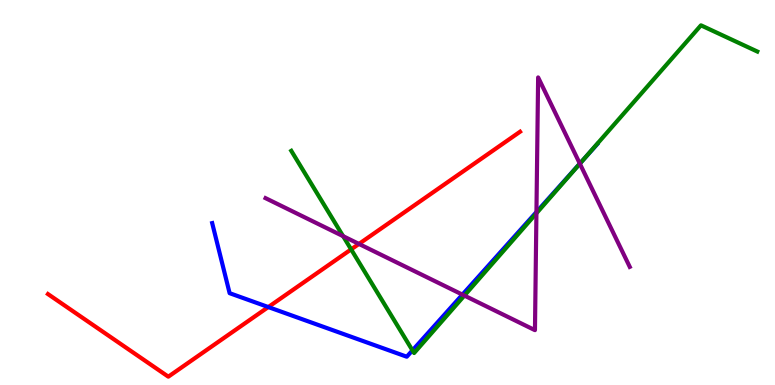[{'lines': ['blue', 'red'], 'intersections': [{'x': 3.46, 'y': 2.02}]}, {'lines': ['green', 'red'], 'intersections': [{'x': 4.53, 'y': 3.52}]}, {'lines': ['purple', 'red'], 'intersections': [{'x': 4.63, 'y': 3.66}]}, {'lines': ['blue', 'green'], 'intersections': [{'x': 5.32, 'y': 0.9}, {'x': 7.53, 'y': 5.86}]}, {'lines': ['blue', 'purple'], 'intersections': [{'x': 5.97, 'y': 2.35}, {'x': 6.92, 'y': 4.49}, {'x': 7.48, 'y': 5.75}]}, {'lines': ['green', 'purple'], 'intersections': [{'x': 4.43, 'y': 3.87}, {'x': 5.99, 'y': 2.32}, {'x': 6.92, 'y': 4.46}, {'x': 7.48, 'y': 5.75}]}]